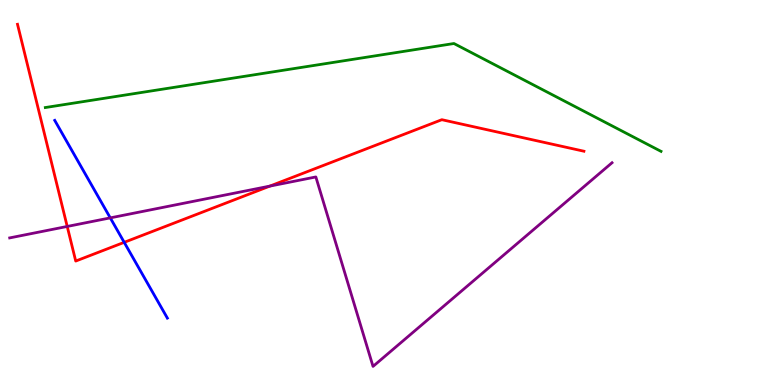[{'lines': ['blue', 'red'], 'intersections': [{'x': 1.6, 'y': 3.71}]}, {'lines': ['green', 'red'], 'intersections': []}, {'lines': ['purple', 'red'], 'intersections': [{'x': 0.867, 'y': 4.12}, {'x': 3.48, 'y': 5.17}]}, {'lines': ['blue', 'green'], 'intersections': []}, {'lines': ['blue', 'purple'], 'intersections': [{'x': 1.42, 'y': 4.34}]}, {'lines': ['green', 'purple'], 'intersections': []}]